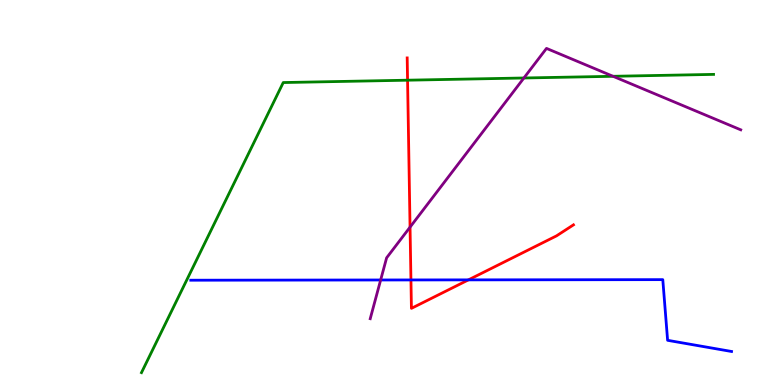[{'lines': ['blue', 'red'], 'intersections': [{'x': 5.3, 'y': 2.73}, {'x': 6.04, 'y': 2.73}]}, {'lines': ['green', 'red'], 'intersections': [{'x': 5.26, 'y': 7.92}]}, {'lines': ['purple', 'red'], 'intersections': [{'x': 5.29, 'y': 4.1}]}, {'lines': ['blue', 'green'], 'intersections': []}, {'lines': ['blue', 'purple'], 'intersections': [{'x': 4.91, 'y': 2.73}]}, {'lines': ['green', 'purple'], 'intersections': [{'x': 6.76, 'y': 7.97}, {'x': 7.91, 'y': 8.02}]}]